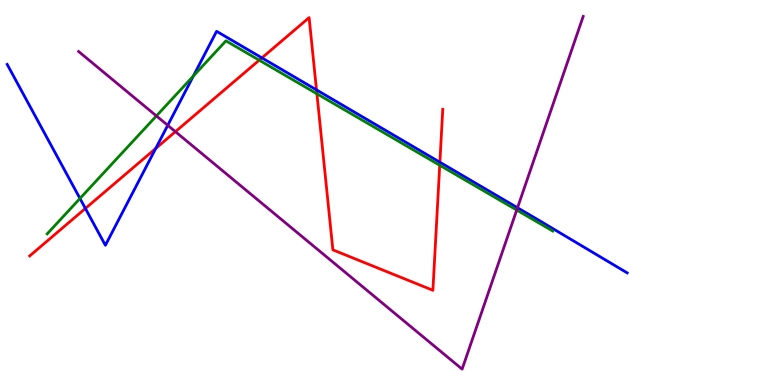[{'lines': ['blue', 'red'], 'intersections': [{'x': 1.1, 'y': 4.59}, {'x': 2.01, 'y': 6.14}, {'x': 3.38, 'y': 8.5}, {'x': 4.08, 'y': 7.67}, {'x': 5.68, 'y': 5.79}]}, {'lines': ['green', 'red'], 'intersections': [{'x': 3.34, 'y': 8.44}, {'x': 4.09, 'y': 7.56}, {'x': 5.67, 'y': 5.71}]}, {'lines': ['purple', 'red'], 'intersections': [{'x': 2.26, 'y': 6.58}]}, {'lines': ['blue', 'green'], 'intersections': [{'x': 1.03, 'y': 4.84}, {'x': 2.5, 'y': 8.03}]}, {'lines': ['blue', 'purple'], 'intersections': [{'x': 2.16, 'y': 6.74}, {'x': 6.68, 'y': 4.6}]}, {'lines': ['green', 'purple'], 'intersections': [{'x': 2.02, 'y': 6.99}, {'x': 6.67, 'y': 4.54}]}]